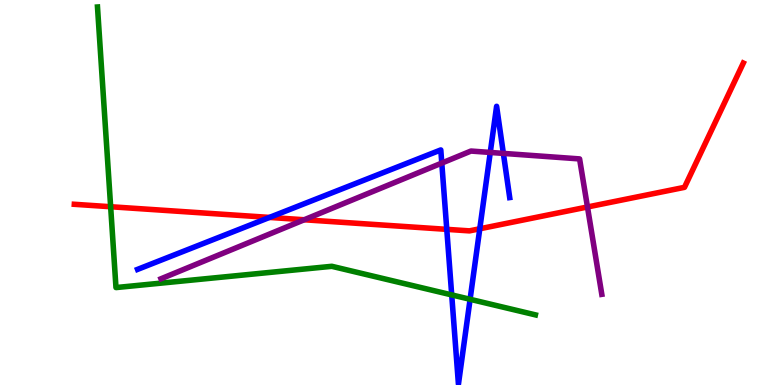[{'lines': ['blue', 'red'], 'intersections': [{'x': 3.48, 'y': 4.35}, {'x': 5.76, 'y': 4.04}, {'x': 6.19, 'y': 4.06}]}, {'lines': ['green', 'red'], 'intersections': [{'x': 1.43, 'y': 4.63}]}, {'lines': ['purple', 'red'], 'intersections': [{'x': 3.93, 'y': 4.29}, {'x': 7.58, 'y': 4.62}]}, {'lines': ['blue', 'green'], 'intersections': [{'x': 5.83, 'y': 2.34}, {'x': 6.07, 'y': 2.23}]}, {'lines': ['blue', 'purple'], 'intersections': [{'x': 5.7, 'y': 5.76}, {'x': 6.33, 'y': 6.04}, {'x': 6.5, 'y': 6.02}]}, {'lines': ['green', 'purple'], 'intersections': []}]